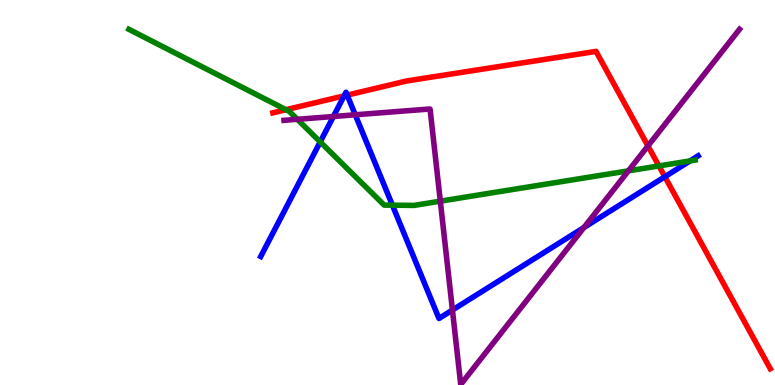[{'lines': ['blue', 'red'], 'intersections': [{'x': 4.44, 'y': 7.51}, {'x': 4.48, 'y': 7.53}, {'x': 8.58, 'y': 5.41}]}, {'lines': ['green', 'red'], 'intersections': [{'x': 3.69, 'y': 7.15}, {'x': 8.5, 'y': 5.69}]}, {'lines': ['purple', 'red'], 'intersections': [{'x': 8.36, 'y': 6.21}]}, {'lines': ['blue', 'green'], 'intersections': [{'x': 4.13, 'y': 6.31}, {'x': 5.06, 'y': 4.67}, {'x': 8.9, 'y': 5.82}]}, {'lines': ['blue', 'purple'], 'intersections': [{'x': 4.3, 'y': 6.97}, {'x': 4.58, 'y': 7.02}, {'x': 5.84, 'y': 1.95}, {'x': 7.53, 'y': 4.09}]}, {'lines': ['green', 'purple'], 'intersections': [{'x': 3.84, 'y': 6.9}, {'x': 5.68, 'y': 4.77}, {'x': 8.11, 'y': 5.56}]}]